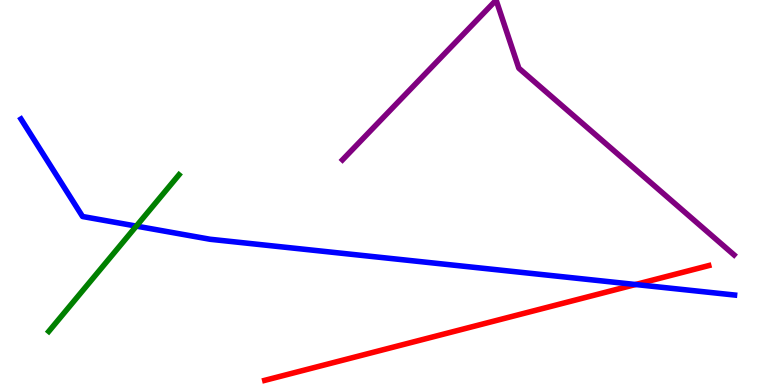[{'lines': ['blue', 'red'], 'intersections': [{'x': 8.2, 'y': 2.61}]}, {'lines': ['green', 'red'], 'intersections': []}, {'lines': ['purple', 'red'], 'intersections': []}, {'lines': ['blue', 'green'], 'intersections': [{'x': 1.76, 'y': 4.13}]}, {'lines': ['blue', 'purple'], 'intersections': []}, {'lines': ['green', 'purple'], 'intersections': []}]